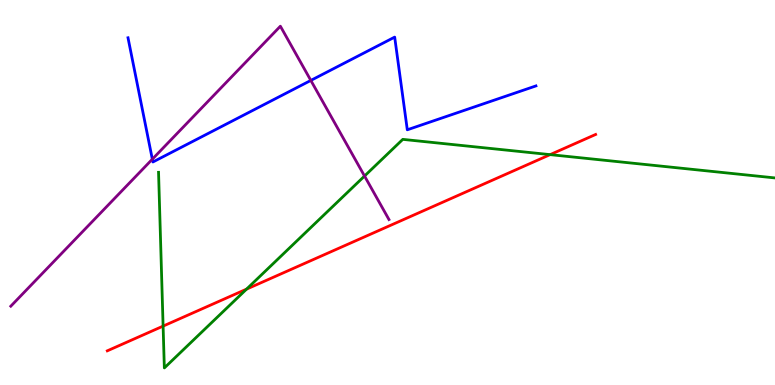[{'lines': ['blue', 'red'], 'intersections': []}, {'lines': ['green', 'red'], 'intersections': [{'x': 2.1, 'y': 1.53}, {'x': 3.18, 'y': 2.49}, {'x': 7.1, 'y': 5.98}]}, {'lines': ['purple', 'red'], 'intersections': []}, {'lines': ['blue', 'green'], 'intersections': []}, {'lines': ['blue', 'purple'], 'intersections': [{'x': 1.97, 'y': 5.87}, {'x': 4.01, 'y': 7.91}]}, {'lines': ['green', 'purple'], 'intersections': [{'x': 4.7, 'y': 5.43}]}]